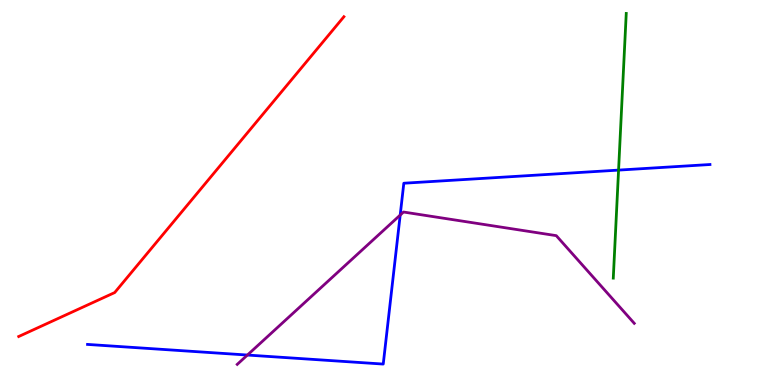[{'lines': ['blue', 'red'], 'intersections': []}, {'lines': ['green', 'red'], 'intersections': []}, {'lines': ['purple', 'red'], 'intersections': []}, {'lines': ['blue', 'green'], 'intersections': [{'x': 7.98, 'y': 5.58}]}, {'lines': ['blue', 'purple'], 'intersections': [{'x': 3.19, 'y': 0.778}, {'x': 5.16, 'y': 4.41}]}, {'lines': ['green', 'purple'], 'intersections': []}]